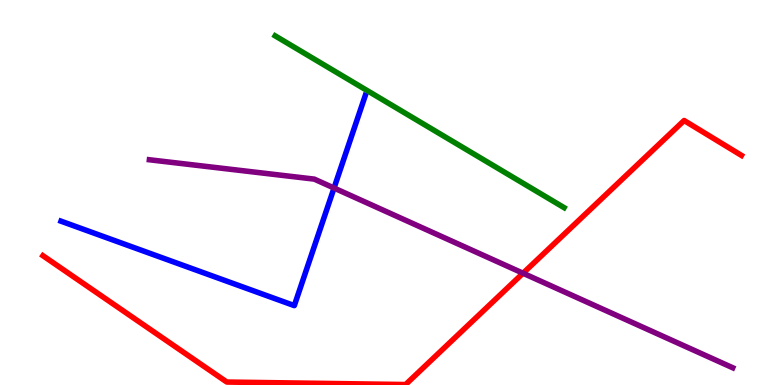[{'lines': ['blue', 'red'], 'intersections': []}, {'lines': ['green', 'red'], 'intersections': []}, {'lines': ['purple', 'red'], 'intersections': [{'x': 6.75, 'y': 2.9}]}, {'lines': ['blue', 'green'], 'intersections': []}, {'lines': ['blue', 'purple'], 'intersections': [{'x': 4.31, 'y': 5.12}]}, {'lines': ['green', 'purple'], 'intersections': []}]